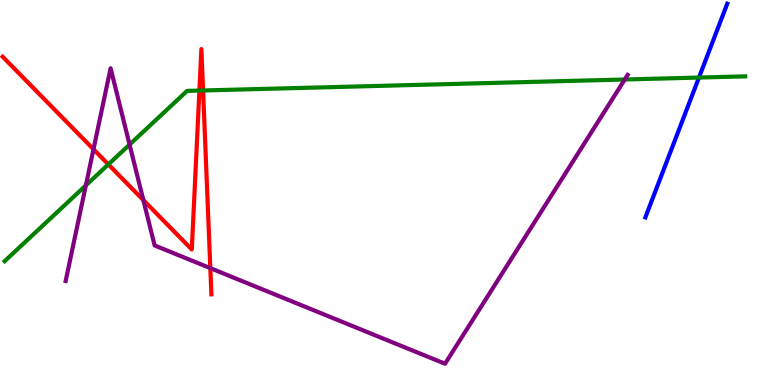[{'lines': ['blue', 'red'], 'intersections': []}, {'lines': ['green', 'red'], 'intersections': [{'x': 1.4, 'y': 5.73}, {'x': 2.57, 'y': 7.65}, {'x': 2.62, 'y': 7.65}]}, {'lines': ['purple', 'red'], 'intersections': [{'x': 1.21, 'y': 6.12}, {'x': 1.85, 'y': 4.8}, {'x': 2.71, 'y': 3.04}]}, {'lines': ['blue', 'green'], 'intersections': [{'x': 9.02, 'y': 7.99}]}, {'lines': ['blue', 'purple'], 'intersections': []}, {'lines': ['green', 'purple'], 'intersections': [{'x': 1.11, 'y': 5.18}, {'x': 1.67, 'y': 6.24}, {'x': 8.06, 'y': 7.94}]}]